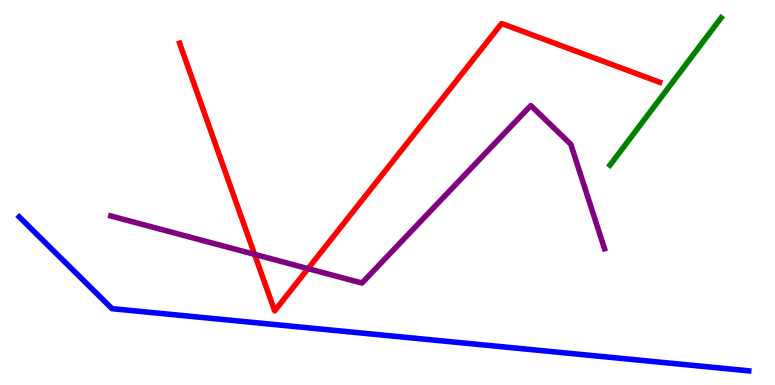[{'lines': ['blue', 'red'], 'intersections': []}, {'lines': ['green', 'red'], 'intersections': []}, {'lines': ['purple', 'red'], 'intersections': [{'x': 3.29, 'y': 3.39}, {'x': 3.97, 'y': 3.02}]}, {'lines': ['blue', 'green'], 'intersections': []}, {'lines': ['blue', 'purple'], 'intersections': []}, {'lines': ['green', 'purple'], 'intersections': []}]